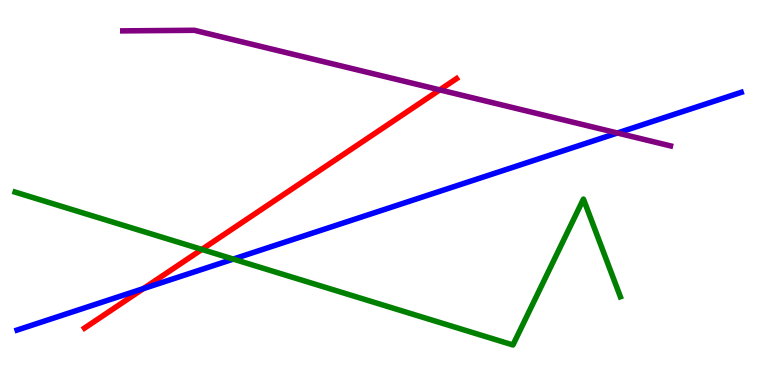[{'lines': ['blue', 'red'], 'intersections': [{'x': 1.85, 'y': 2.5}]}, {'lines': ['green', 'red'], 'intersections': [{'x': 2.6, 'y': 3.52}]}, {'lines': ['purple', 'red'], 'intersections': [{'x': 5.67, 'y': 7.67}]}, {'lines': ['blue', 'green'], 'intersections': [{'x': 3.01, 'y': 3.27}]}, {'lines': ['blue', 'purple'], 'intersections': [{'x': 7.97, 'y': 6.55}]}, {'lines': ['green', 'purple'], 'intersections': []}]